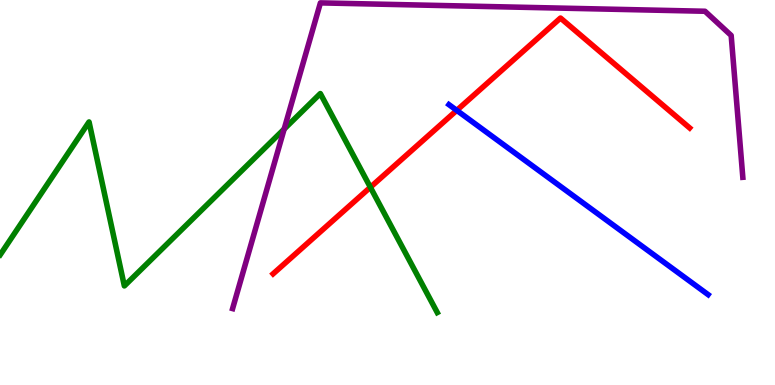[{'lines': ['blue', 'red'], 'intersections': [{'x': 5.89, 'y': 7.13}]}, {'lines': ['green', 'red'], 'intersections': [{'x': 4.78, 'y': 5.14}]}, {'lines': ['purple', 'red'], 'intersections': []}, {'lines': ['blue', 'green'], 'intersections': []}, {'lines': ['blue', 'purple'], 'intersections': []}, {'lines': ['green', 'purple'], 'intersections': [{'x': 3.67, 'y': 6.65}]}]